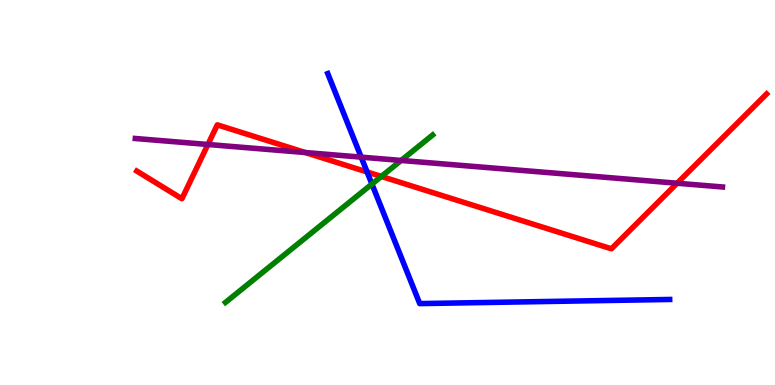[{'lines': ['blue', 'red'], 'intersections': [{'x': 4.74, 'y': 5.53}]}, {'lines': ['green', 'red'], 'intersections': [{'x': 4.92, 'y': 5.42}]}, {'lines': ['purple', 'red'], 'intersections': [{'x': 2.68, 'y': 6.25}, {'x': 3.94, 'y': 6.04}, {'x': 8.74, 'y': 5.24}]}, {'lines': ['blue', 'green'], 'intersections': [{'x': 4.8, 'y': 5.22}]}, {'lines': ['blue', 'purple'], 'intersections': [{'x': 4.66, 'y': 5.92}]}, {'lines': ['green', 'purple'], 'intersections': [{'x': 5.18, 'y': 5.83}]}]